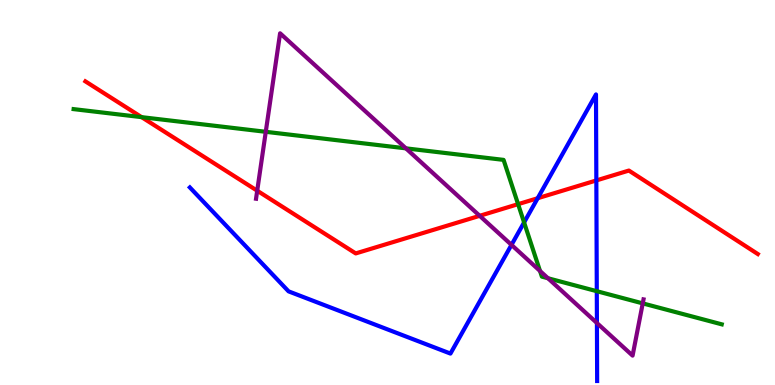[{'lines': ['blue', 'red'], 'intersections': [{'x': 6.94, 'y': 4.85}, {'x': 7.69, 'y': 5.31}]}, {'lines': ['green', 'red'], 'intersections': [{'x': 1.83, 'y': 6.96}, {'x': 6.69, 'y': 4.7}]}, {'lines': ['purple', 'red'], 'intersections': [{'x': 3.32, 'y': 5.05}, {'x': 6.19, 'y': 4.39}]}, {'lines': ['blue', 'green'], 'intersections': [{'x': 6.76, 'y': 4.22}, {'x': 7.7, 'y': 2.44}]}, {'lines': ['blue', 'purple'], 'intersections': [{'x': 6.6, 'y': 3.64}, {'x': 7.7, 'y': 1.61}]}, {'lines': ['green', 'purple'], 'intersections': [{'x': 3.43, 'y': 6.58}, {'x': 5.24, 'y': 6.15}, {'x': 6.97, 'y': 2.96}, {'x': 7.07, 'y': 2.77}, {'x': 8.29, 'y': 2.12}]}]